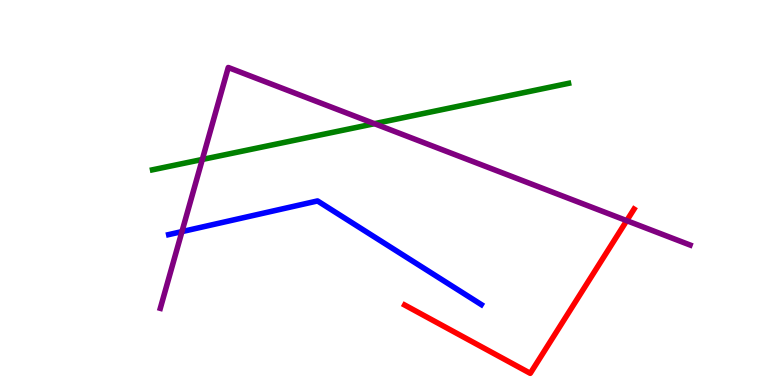[{'lines': ['blue', 'red'], 'intersections': []}, {'lines': ['green', 'red'], 'intersections': []}, {'lines': ['purple', 'red'], 'intersections': [{'x': 8.09, 'y': 4.27}]}, {'lines': ['blue', 'green'], 'intersections': []}, {'lines': ['blue', 'purple'], 'intersections': [{'x': 2.35, 'y': 3.98}]}, {'lines': ['green', 'purple'], 'intersections': [{'x': 2.61, 'y': 5.86}, {'x': 4.83, 'y': 6.79}]}]